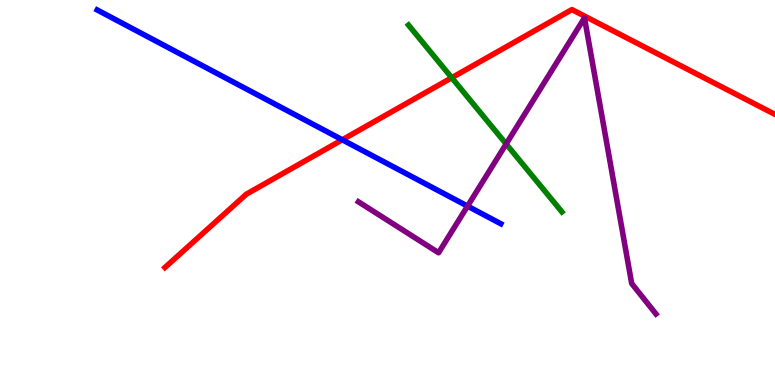[{'lines': ['blue', 'red'], 'intersections': [{'x': 4.42, 'y': 6.37}]}, {'lines': ['green', 'red'], 'intersections': [{'x': 5.83, 'y': 7.98}]}, {'lines': ['purple', 'red'], 'intersections': []}, {'lines': ['blue', 'green'], 'intersections': []}, {'lines': ['blue', 'purple'], 'intersections': [{'x': 6.03, 'y': 4.65}]}, {'lines': ['green', 'purple'], 'intersections': [{'x': 6.53, 'y': 6.26}]}]